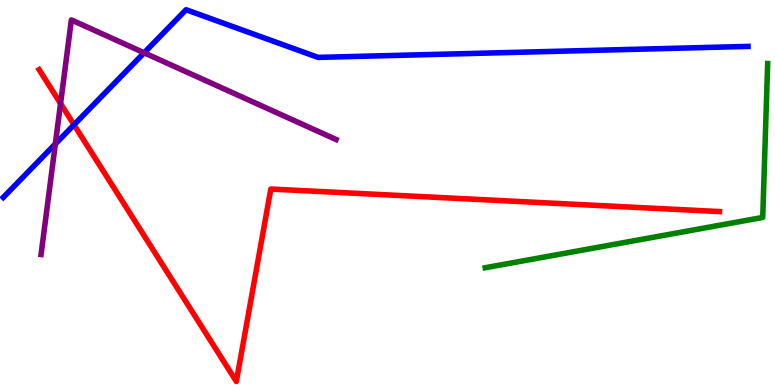[{'lines': ['blue', 'red'], 'intersections': [{'x': 0.955, 'y': 6.76}]}, {'lines': ['green', 'red'], 'intersections': []}, {'lines': ['purple', 'red'], 'intersections': [{'x': 0.781, 'y': 7.31}]}, {'lines': ['blue', 'green'], 'intersections': []}, {'lines': ['blue', 'purple'], 'intersections': [{'x': 0.714, 'y': 6.26}, {'x': 1.86, 'y': 8.63}]}, {'lines': ['green', 'purple'], 'intersections': []}]